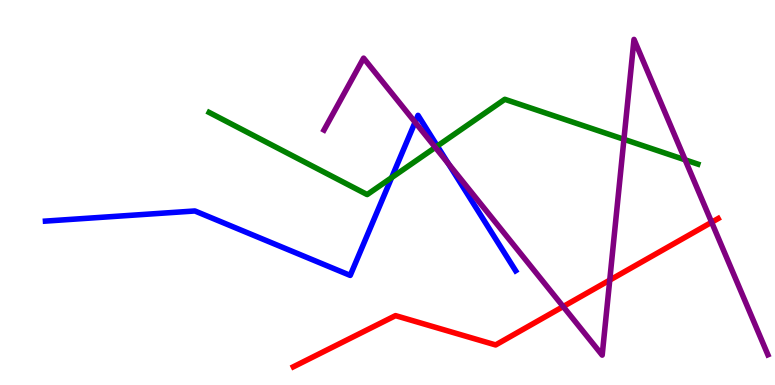[{'lines': ['blue', 'red'], 'intersections': []}, {'lines': ['green', 'red'], 'intersections': []}, {'lines': ['purple', 'red'], 'intersections': [{'x': 7.27, 'y': 2.04}, {'x': 7.87, 'y': 2.72}, {'x': 9.18, 'y': 4.23}]}, {'lines': ['blue', 'green'], 'intersections': [{'x': 5.05, 'y': 5.39}, {'x': 5.64, 'y': 6.21}]}, {'lines': ['blue', 'purple'], 'intersections': [{'x': 5.36, 'y': 6.83}, {'x': 5.79, 'y': 5.75}]}, {'lines': ['green', 'purple'], 'intersections': [{'x': 5.62, 'y': 6.17}, {'x': 8.05, 'y': 6.38}, {'x': 8.84, 'y': 5.85}]}]